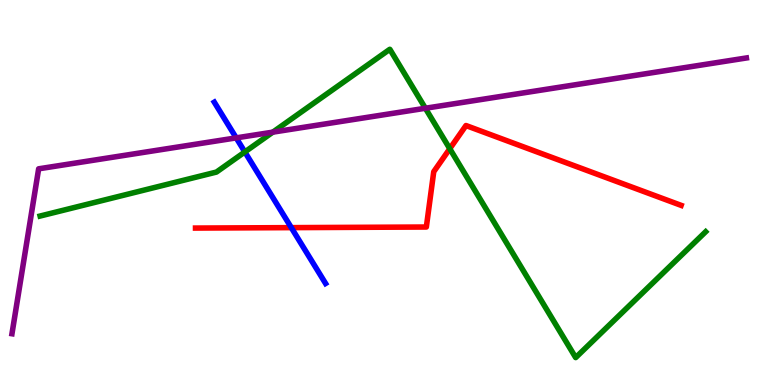[{'lines': ['blue', 'red'], 'intersections': [{'x': 3.76, 'y': 4.09}]}, {'lines': ['green', 'red'], 'intersections': [{'x': 5.8, 'y': 6.14}]}, {'lines': ['purple', 'red'], 'intersections': []}, {'lines': ['blue', 'green'], 'intersections': [{'x': 3.16, 'y': 6.05}]}, {'lines': ['blue', 'purple'], 'intersections': [{'x': 3.05, 'y': 6.42}]}, {'lines': ['green', 'purple'], 'intersections': [{'x': 3.52, 'y': 6.57}, {'x': 5.49, 'y': 7.19}]}]